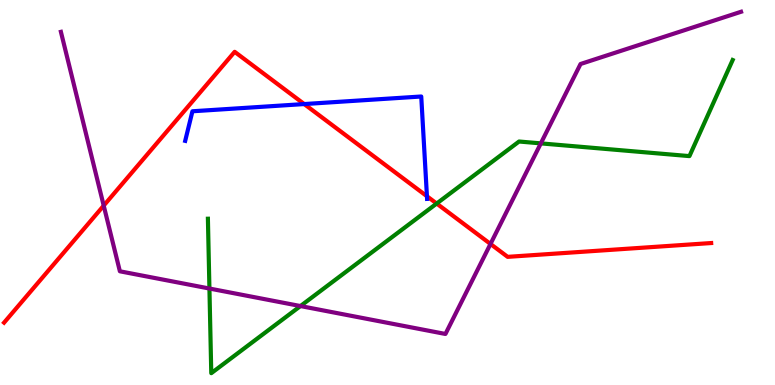[{'lines': ['blue', 'red'], 'intersections': [{'x': 3.93, 'y': 7.3}, {'x': 5.51, 'y': 4.9}]}, {'lines': ['green', 'red'], 'intersections': [{'x': 5.63, 'y': 4.71}]}, {'lines': ['purple', 'red'], 'intersections': [{'x': 1.34, 'y': 4.66}, {'x': 6.33, 'y': 3.66}]}, {'lines': ['blue', 'green'], 'intersections': []}, {'lines': ['blue', 'purple'], 'intersections': []}, {'lines': ['green', 'purple'], 'intersections': [{'x': 2.7, 'y': 2.51}, {'x': 3.88, 'y': 2.05}, {'x': 6.98, 'y': 6.28}]}]